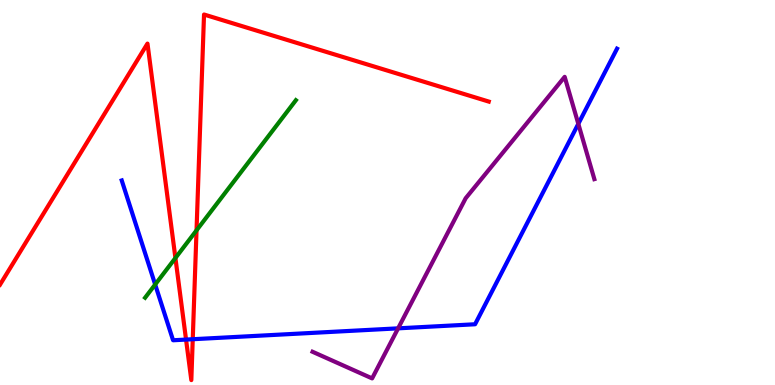[{'lines': ['blue', 'red'], 'intersections': [{'x': 2.4, 'y': 1.18}, {'x': 2.49, 'y': 1.19}]}, {'lines': ['green', 'red'], 'intersections': [{'x': 2.26, 'y': 3.3}, {'x': 2.54, 'y': 4.02}]}, {'lines': ['purple', 'red'], 'intersections': []}, {'lines': ['blue', 'green'], 'intersections': [{'x': 2.0, 'y': 2.61}]}, {'lines': ['blue', 'purple'], 'intersections': [{'x': 5.14, 'y': 1.47}, {'x': 7.46, 'y': 6.78}]}, {'lines': ['green', 'purple'], 'intersections': []}]